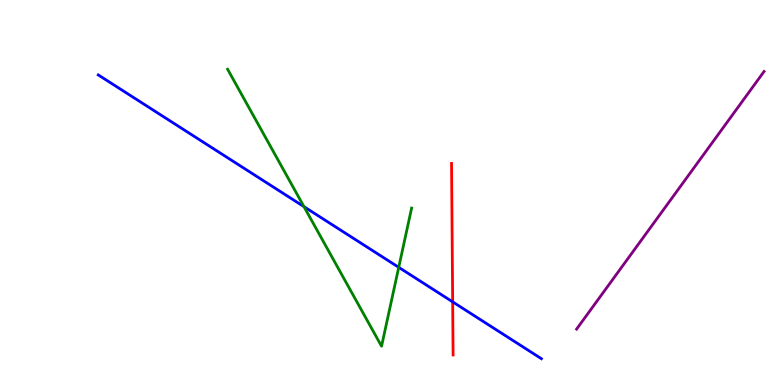[{'lines': ['blue', 'red'], 'intersections': [{'x': 5.84, 'y': 2.16}]}, {'lines': ['green', 'red'], 'intersections': []}, {'lines': ['purple', 'red'], 'intersections': []}, {'lines': ['blue', 'green'], 'intersections': [{'x': 3.92, 'y': 4.63}, {'x': 5.14, 'y': 3.06}]}, {'lines': ['blue', 'purple'], 'intersections': []}, {'lines': ['green', 'purple'], 'intersections': []}]